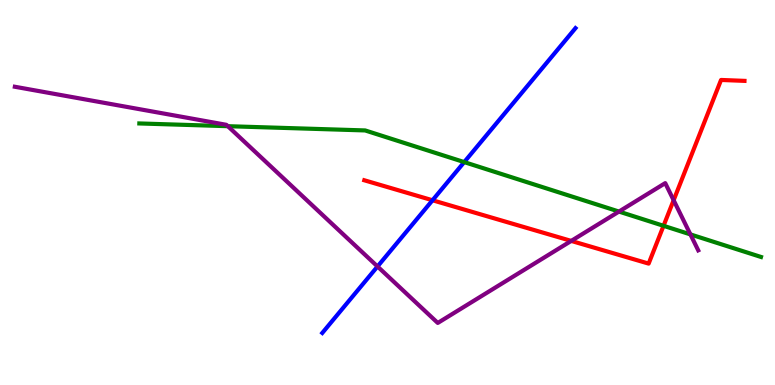[{'lines': ['blue', 'red'], 'intersections': [{'x': 5.58, 'y': 4.8}]}, {'lines': ['green', 'red'], 'intersections': [{'x': 8.56, 'y': 4.13}]}, {'lines': ['purple', 'red'], 'intersections': [{'x': 7.37, 'y': 3.74}, {'x': 8.69, 'y': 4.8}]}, {'lines': ['blue', 'green'], 'intersections': [{'x': 5.99, 'y': 5.79}]}, {'lines': ['blue', 'purple'], 'intersections': [{'x': 4.87, 'y': 3.08}]}, {'lines': ['green', 'purple'], 'intersections': [{'x': 2.94, 'y': 6.72}, {'x': 7.99, 'y': 4.5}, {'x': 8.91, 'y': 3.91}]}]